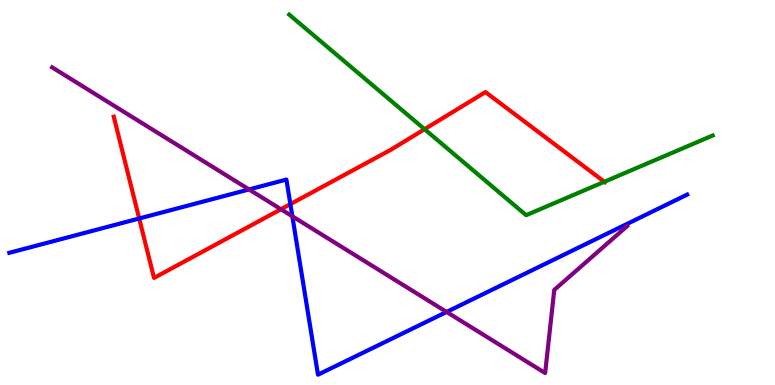[{'lines': ['blue', 'red'], 'intersections': [{'x': 1.8, 'y': 4.33}, {'x': 3.75, 'y': 4.7}]}, {'lines': ['green', 'red'], 'intersections': [{'x': 5.48, 'y': 6.64}, {'x': 7.8, 'y': 5.28}]}, {'lines': ['purple', 'red'], 'intersections': [{'x': 3.63, 'y': 4.57}]}, {'lines': ['blue', 'green'], 'intersections': []}, {'lines': ['blue', 'purple'], 'intersections': [{'x': 3.21, 'y': 5.08}, {'x': 3.77, 'y': 4.38}, {'x': 5.76, 'y': 1.9}]}, {'lines': ['green', 'purple'], 'intersections': []}]